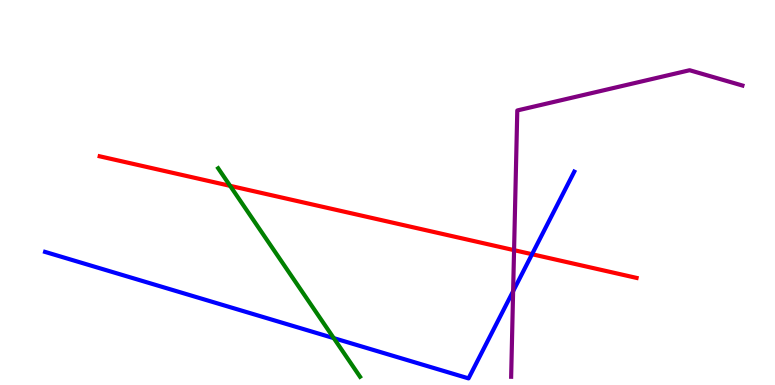[{'lines': ['blue', 'red'], 'intersections': [{'x': 6.87, 'y': 3.4}]}, {'lines': ['green', 'red'], 'intersections': [{'x': 2.97, 'y': 5.17}]}, {'lines': ['purple', 'red'], 'intersections': [{'x': 6.63, 'y': 3.5}]}, {'lines': ['blue', 'green'], 'intersections': [{'x': 4.31, 'y': 1.22}]}, {'lines': ['blue', 'purple'], 'intersections': [{'x': 6.62, 'y': 2.44}]}, {'lines': ['green', 'purple'], 'intersections': []}]